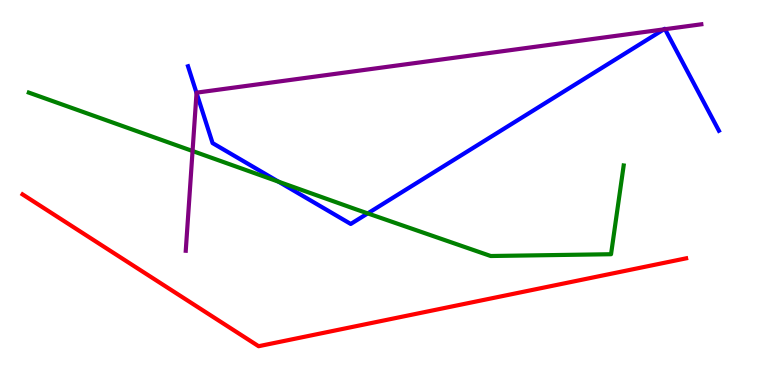[{'lines': ['blue', 'red'], 'intersections': []}, {'lines': ['green', 'red'], 'intersections': []}, {'lines': ['purple', 'red'], 'intersections': []}, {'lines': ['blue', 'green'], 'intersections': [{'x': 3.59, 'y': 5.28}, {'x': 4.74, 'y': 4.46}]}, {'lines': ['blue', 'purple'], 'intersections': [{'x': 2.54, 'y': 7.59}, {'x': 8.57, 'y': 9.24}, {'x': 8.58, 'y': 9.24}]}, {'lines': ['green', 'purple'], 'intersections': [{'x': 2.48, 'y': 6.08}]}]